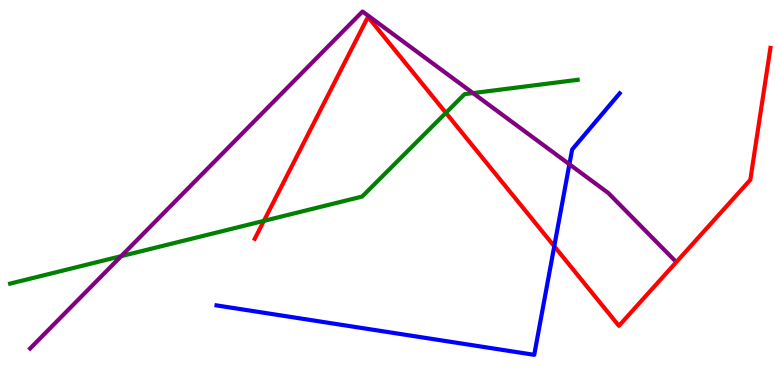[{'lines': ['blue', 'red'], 'intersections': [{'x': 7.15, 'y': 3.6}]}, {'lines': ['green', 'red'], 'intersections': [{'x': 3.41, 'y': 4.26}, {'x': 5.75, 'y': 7.07}]}, {'lines': ['purple', 'red'], 'intersections': []}, {'lines': ['blue', 'green'], 'intersections': []}, {'lines': ['blue', 'purple'], 'intersections': [{'x': 7.35, 'y': 5.73}]}, {'lines': ['green', 'purple'], 'intersections': [{'x': 1.56, 'y': 3.35}, {'x': 6.1, 'y': 7.58}]}]